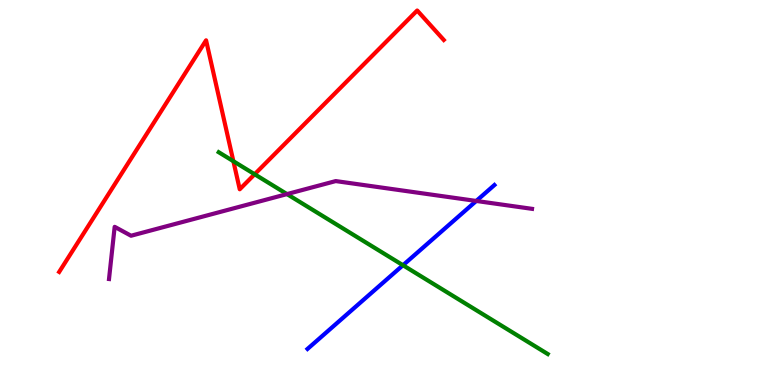[{'lines': ['blue', 'red'], 'intersections': []}, {'lines': ['green', 'red'], 'intersections': [{'x': 3.01, 'y': 5.81}, {'x': 3.29, 'y': 5.47}]}, {'lines': ['purple', 'red'], 'intersections': []}, {'lines': ['blue', 'green'], 'intersections': [{'x': 5.2, 'y': 3.11}]}, {'lines': ['blue', 'purple'], 'intersections': [{'x': 6.15, 'y': 4.78}]}, {'lines': ['green', 'purple'], 'intersections': [{'x': 3.7, 'y': 4.96}]}]